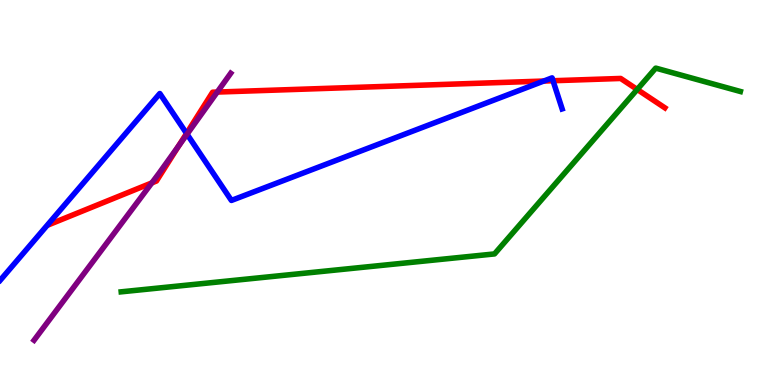[{'lines': ['blue', 'red'], 'intersections': [{'x': 2.41, 'y': 6.53}, {'x': 7.02, 'y': 7.89}, {'x': 7.14, 'y': 7.9}]}, {'lines': ['green', 'red'], 'intersections': [{'x': 8.22, 'y': 7.68}]}, {'lines': ['purple', 'red'], 'intersections': [{'x': 1.96, 'y': 5.25}, {'x': 2.3, 'y': 6.21}, {'x': 2.8, 'y': 7.61}]}, {'lines': ['blue', 'green'], 'intersections': []}, {'lines': ['blue', 'purple'], 'intersections': [{'x': 2.41, 'y': 6.51}]}, {'lines': ['green', 'purple'], 'intersections': []}]